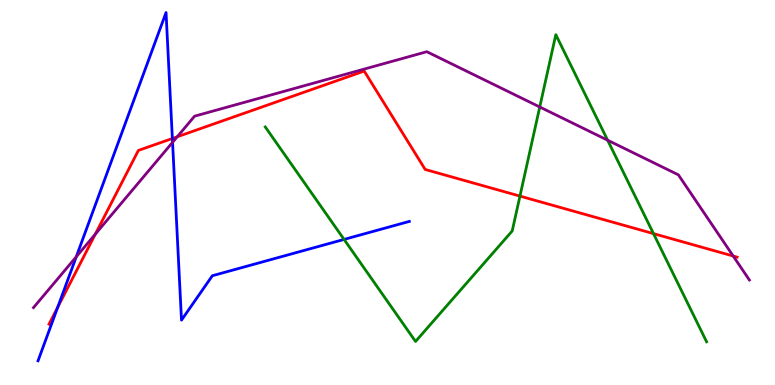[{'lines': ['blue', 'red'], 'intersections': [{'x': 0.745, 'y': 2.02}, {'x': 2.22, 'y': 6.4}]}, {'lines': ['green', 'red'], 'intersections': [{'x': 6.71, 'y': 4.91}, {'x': 8.43, 'y': 3.93}]}, {'lines': ['purple', 'red'], 'intersections': [{'x': 1.23, 'y': 3.92}, {'x': 2.29, 'y': 6.45}, {'x': 9.46, 'y': 3.35}]}, {'lines': ['blue', 'green'], 'intersections': [{'x': 4.44, 'y': 3.78}]}, {'lines': ['blue', 'purple'], 'intersections': [{'x': 0.984, 'y': 3.33}, {'x': 2.23, 'y': 6.3}]}, {'lines': ['green', 'purple'], 'intersections': [{'x': 6.96, 'y': 7.22}, {'x': 7.84, 'y': 6.36}]}]